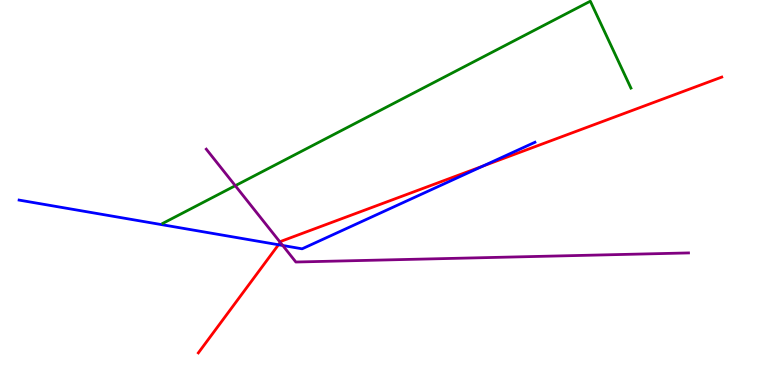[{'lines': ['blue', 'red'], 'intersections': [{'x': 3.59, 'y': 3.64}, {'x': 6.23, 'y': 5.68}]}, {'lines': ['green', 'red'], 'intersections': []}, {'lines': ['purple', 'red'], 'intersections': [{'x': 3.62, 'y': 3.71}]}, {'lines': ['blue', 'green'], 'intersections': []}, {'lines': ['blue', 'purple'], 'intersections': [{'x': 3.65, 'y': 3.62}]}, {'lines': ['green', 'purple'], 'intersections': [{'x': 3.04, 'y': 5.18}]}]